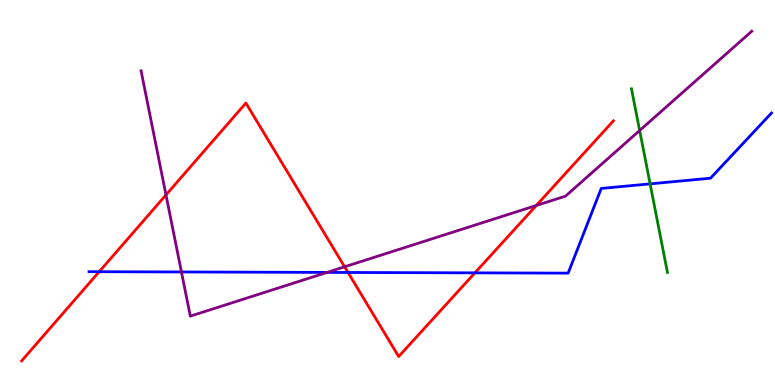[{'lines': ['blue', 'red'], 'intersections': [{'x': 1.28, 'y': 2.94}, {'x': 4.49, 'y': 2.92}, {'x': 6.13, 'y': 2.91}]}, {'lines': ['green', 'red'], 'intersections': []}, {'lines': ['purple', 'red'], 'intersections': [{'x': 2.14, 'y': 4.94}, {'x': 4.45, 'y': 3.07}, {'x': 6.92, 'y': 4.66}]}, {'lines': ['blue', 'green'], 'intersections': [{'x': 8.39, 'y': 5.22}]}, {'lines': ['blue', 'purple'], 'intersections': [{'x': 2.34, 'y': 2.94}, {'x': 4.22, 'y': 2.92}]}, {'lines': ['green', 'purple'], 'intersections': [{'x': 8.25, 'y': 6.61}]}]